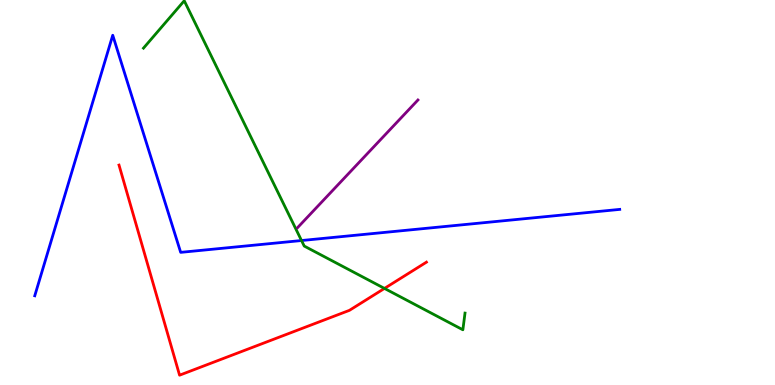[{'lines': ['blue', 'red'], 'intersections': []}, {'lines': ['green', 'red'], 'intersections': [{'x': 4.96, 'y': 2.51}]}, {'lines': ['purple', 'red'], 'intersections': []}, {'lines': ['blue', 'green'], 'intersections': [{'x': 3.89, 'y': 3.75}]}, {'lines': ['blue', 'purple'], 'intersections': []}, {'lines': ['green', 'purple'], 'intersections': []}]